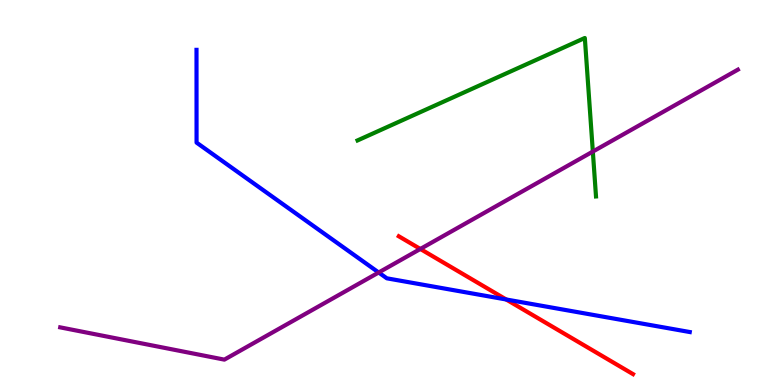[{'lines': ['blue', 'red'], 'intersections': [{'x': 6.53, 'y': 2.22}]}, {'lines': ['green', 'red'], 'intersections': []}, {'lines': ['purple', 'red'], 'intersections': [{'x': 5.42, 'y': 3.53}]}, {'lines': ['blue', 'green'], 'intersections': []}, {'lines': ['blue', 'purple'], 'intersections': [{'x': 4.89, 'y': 2.92}]}, {'lines': ['green', 'purple'], 'intersections': [{'x': 7.65, 'y': 6.06}]}]